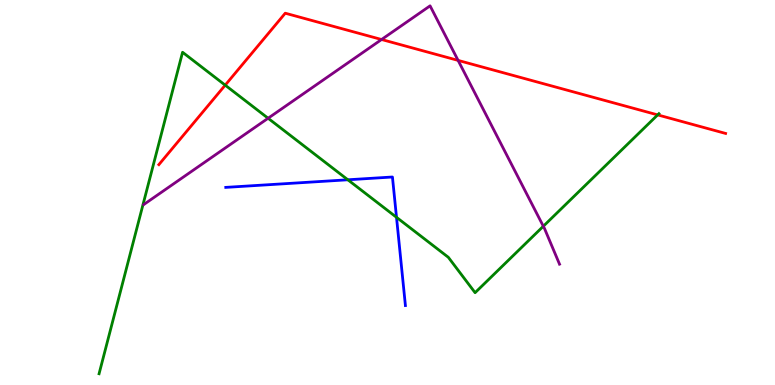[{'lines': ['blue', 'red'], 'intersections': []}, {'lines': ['green', 'red'], 'intersections': [{'x': 2.91, 'y': 7.79}, {'x': 8.49, 'y': 7.02}]}, {'lines': ['purple', 'red'], 'intersections': [{'x': 4.92, 'y': 8.97}, {'x': 5.91, 'y': 8.43}]}, {'lines': ['blue', 'green'], 'intersections': [{'x': 4.49, 'y': 5.33}, {'x': 5.12, 'y': 4.36}]}, {'lines': ['blue', 'purple'], 'intersections': []}, {'lines': ['green', 'purple'], 'intersections': [{'x': 3.46, 'y': 6.93}, {'x': 7.01, 'y': 4.12}]}]